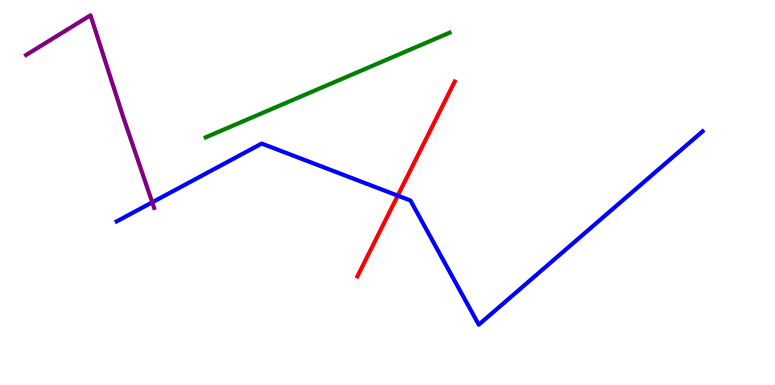[{'lines': ['blue', 'red'], 'intersections': [{'x': 5.13, 'y': 4.92}]}, {'lines': ['green', 'red'], 'intersections': []}, {'lines': ['purple', 'red'], 'intersections': []}, {'lines': ['blue', 'green'], 'intersections': []}, {'lines': ['blue', 'purple'], 'intersections': [{'x': 1.96, 'y': 4.74}]}, {'lines': ['green', 'purple'], 'intersections': []}]